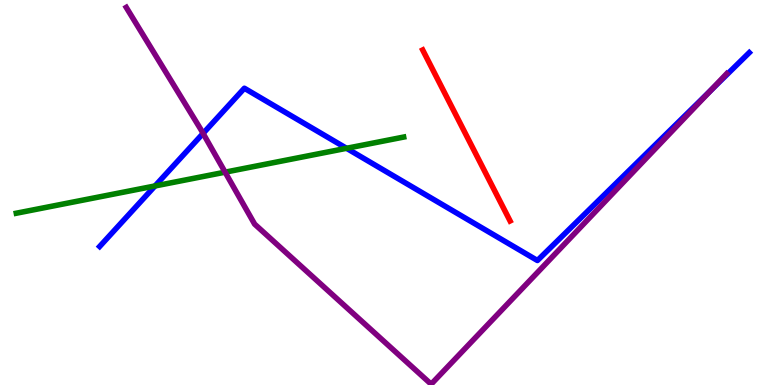[{'lines': ['blue', 'red'], 'intersections': []}, {'lines': ['green', 'red'], 'intersections': []}, {'lines': ['purple', 'red'], 'intersections': []}, {'lines': ['blue', 'green'], 'intersections': [{'x': 2.0, 'y': 5.17}, {'x': 4.47, 'y': 6.15}]}, {'lines': ['blue', 'purple'], 'intersections': [{'x': 2.62, 'y': 6.53}, {'x': 9.17, 'y': 7.65}]}, {'lines': ['green', 'purple'], 'intersections': [{'x': 2.9, 'y': 5.53}]}]